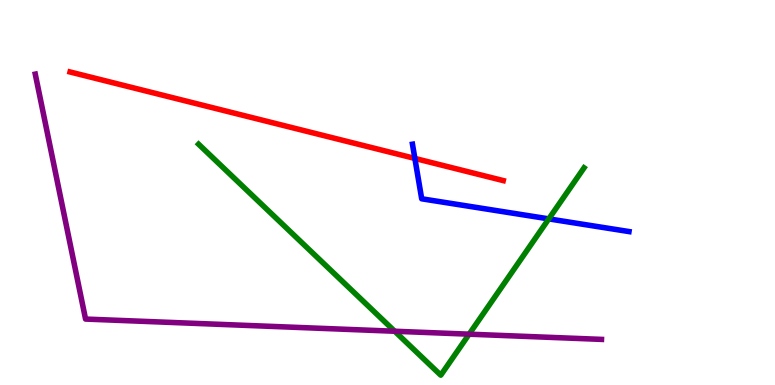[{'lines': ['blue', 'red'], 'intersections': [{'x': 5.35, 'y': 5.89}]}, {'lines': ['green', 'red'], 'intersections': []}, {'lines': ['purple', 'red'], 'intersections': []}, {'lines': ['blue', 'green'], 'intersections': [{'x': 7.08, 'y': 4.31}]}, {'lines': ['blue', 'purple'], 'intersections': []}, {'lines': ['green', 'purple'], 'intersections': [{'x': 5.09, 'y': 1.4}, {'x': 6.05, 'y': 1.32}]}]